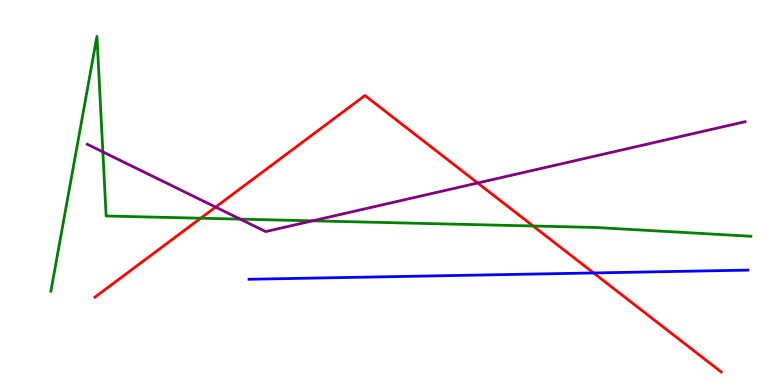[{'lines': ['blue', 'red'], 'intersections': [{'x': 7.66, 'y': 2.91}]}, {'lines': ['green', 'red'], 'intersections': [{'x': 2.59, 'y': 4.33}, {'x': 6.88, 'y': 4.13}]}, {'lines': ['purple', 'red'], 'intersections': [{'x': 2.78, 'y': 4.62}, {'x': 6.16, 'y': 5.25}]}, {'lines': ['blue', 'green'], 'intersections': []}, {'lines': ['blue', 'purple'], 'intersections': []}, {'lines': ['green', 'purple'], 'intersections': [{'x': 1.33, 'y': 6.05}, {'x': 3.1, 'y': 4.31}, {'x': 4.03, 'y': 4.26}]}]